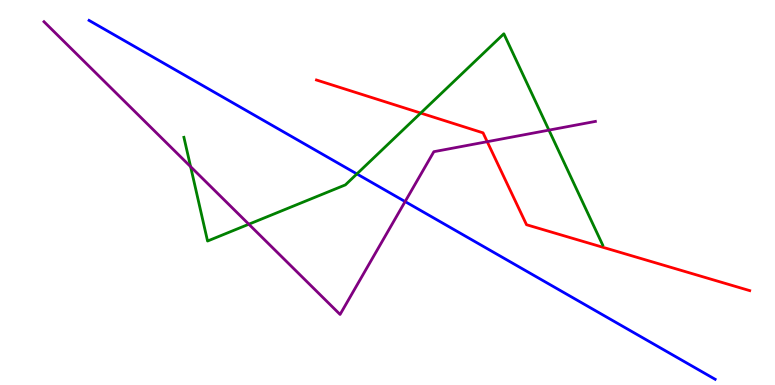[{'lines': ['blue', 'red'], 'intersections': []}, {'lines': ['green', 'red'], 'intersections': [{'x': 5.43, 'y': 7.06}]}, {'lines': ['purple', 'red'], 'intersections': [{'x': 6.29, 'y': 6.32}]}, {'lines': ['blue', 'green'], 'intersections': [{'x': 4.6, 'y': 5.48}]}, {'lines': ['blue', 'purple'], 'intersections': [{'x': 5.23, 'y': 4.76}]}, {'lines': ['green', 'purple'], 'intersections': [{'x': 2.46, 'y': 5.67}, {'x': 3.21, 'y': 4.18}, {'x': 7.08, 'y': 6.62}]}]